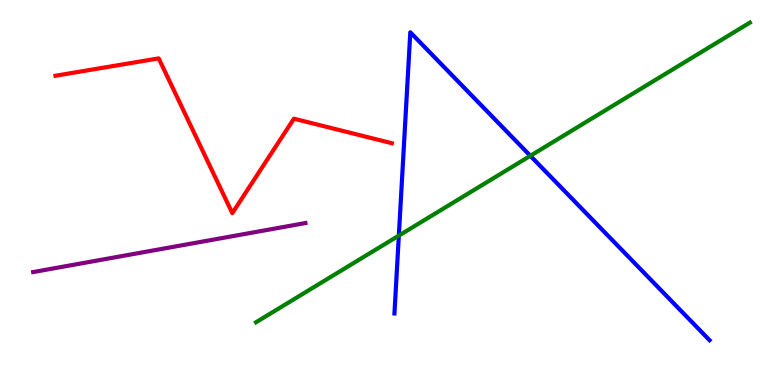[{'lines': ['blue', 'red'], 'intersections': []}, {'lines': ['green', 'red'], 'intersections': []}, {'lines': ['purple', 'red'], 'intersections': []}, {'lines': ['blue', 'green'], 'intersections': [{'x': 5.15, 'y': 3.88}, {'x': 6.84, 'y': 5.95}]}, {'lines': ['blue', 'purple'], 'intersections': []}, {'lines': ['green', 'purple'], 'intersections': []}]